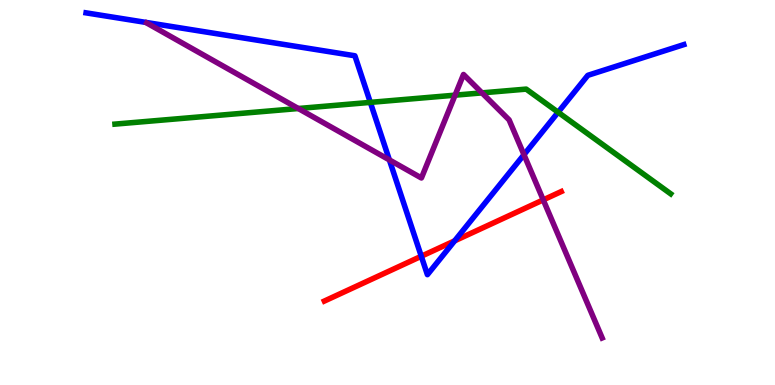[{'lines': ['blue', 'red'], 'intersections': [{'x': 5.44, 'y': 3.34}, {'x': 5.87, 'y': 3.74}]}, {'lines': ['green', 'red'], 'intersections': []}, {'lines': ['purple', 'red'], 'intersections': [{'x': 7.01, 'y': 4.81}]}, {'lines': ['blue', 'green'], 'intersections': [{'x': 4.78, 'y': 7.34}, {'x': 7.2, 'y': 7.08}]}, {'lines': ['blue', 'purple'], 'intersections': [{'x': 5.02, 'y': 5.85}, {'x': 6.76, 'y': 5.98}]}, {'lines': ['green', 'purple'], 'intersections': [{'x': 3.85, 'y': 7.18}, {'x': 5.87, 'y': 7.53}, {'x': 6.22, 'y': 7.59}]}]